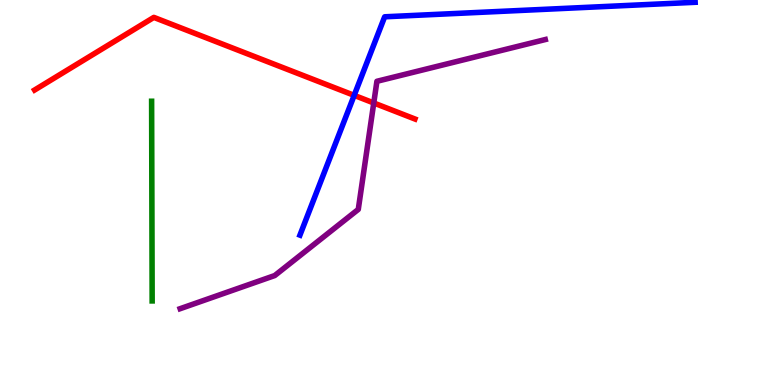[{'lines': ['blue', 'red'], 'intersections': [{'x': 4.57, 'y': 7.52}]}, {'lines': ['green', 'red'], 'intersections': []}, {'lines': ['purple', 'red'], 'intersections': [{'x': 4.82, 'y': 7.33}]}, {'lines': ['blue', 'green'], 'intersections': []}, {'lines': ['blue', 'purple'], 'intersections': []}, {'lines': ['green', 'purple'], 'intersections': []}]